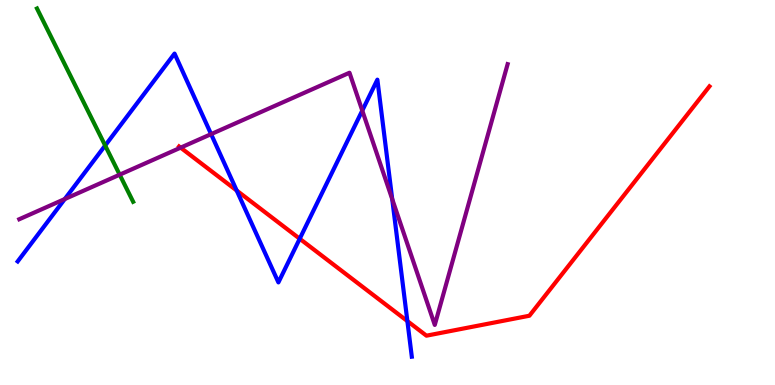[{'lines': ['blue', 'red'], 'intersections': [{'x': 3.05, 'y': 5.05}, {'x': 3.87, 'y': 3.8}, {'x': 5.26, 'y': 1.66}]}, {'lines': ['green', 'red'], 'intersections': []}, {'lines': ['purple', 'red'], 'intersections': [{'x': 2.33, 'y': 6.16}]}, {'lines': ['blue', 'green'], 'intersections': [{'x': 1.36, 'y': 6.22}]}, {'lines': ['blue', 'purple'], 'intersections': [{'x': 0.836, 'y': 4.83}, {'x': 2.72, 'y': 6.52}, {'x': 4.67, 'y': 7.13}, {'x': 5.06, 'y': 4.83}]}, {'lines': ['green', 'purple'], 'intersections': [{'x': 1.54, 'y': 5.46}]}]